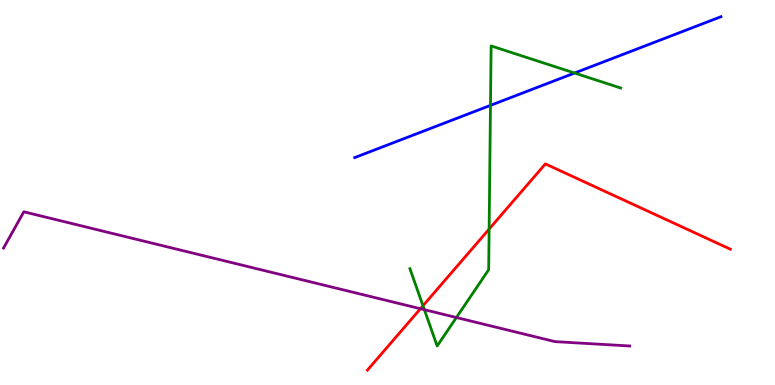[{'lines': ['blue', 'red'], 'intersections': []}, {'lines': ['green', 'red'], 'intersections': [{'x': 5.46, 'y': 2.06}, {'x': 6.31, 'y': 4.05}]}, {'lines': ['purple', 'red'], 'intersections': [{'x': 5.42, 'y': 1.98}]}, {'lines': ['blue', 'green'], 'intersections': [{'x': 6.33, 'y': 7.26}, {'x': 7.41, 'y': 8.1}]}, {'lines': ['blue', 'purple'], 'intersections': []}, {'lines': ['green', 'purple'], 'intersections': [{'x': 5.48, 'y': 1.96}, {'x': 5.89, 'y': 1.75}]}]